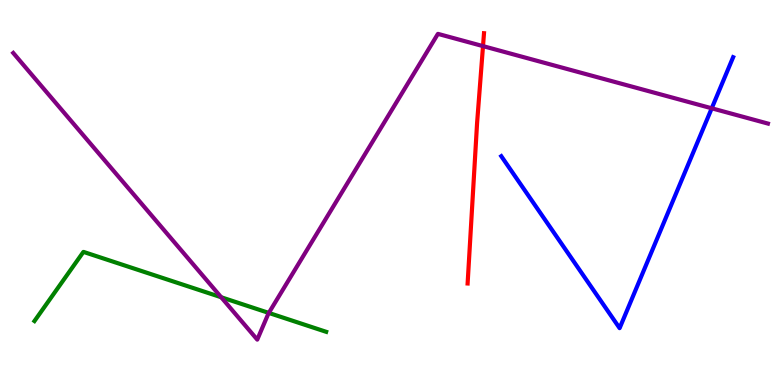[{'lines': ['blue', 'red'], 'intersections': []}, {'lines': ['green', 'red'], 'intersections': []}, {'lines': ['purple', 'red'], 'intersections': [{'x': 6.23, 'y': 8.8}]}, {'lines': ['blue', 'green'], 'intersections': []}, {'lines': ['blue', 'purple'], 'intersections': [{'x': 9.18, 'y': 7.19}]}, {'lines': ['green', 'purple'], 'intersections': [{'x': 2.85, 'y': 2.28}, {'x': 3.47, 'y': 1.87}]}]